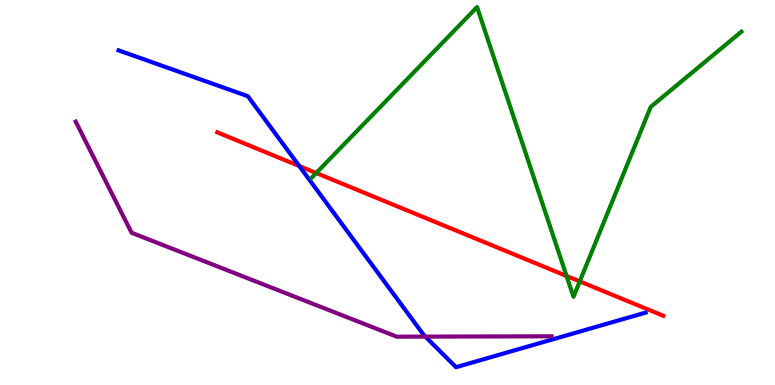[{'lines': ['blue', 'red'], 'intersections': [{'x': 3.86, 'y': 5.69}]}, {'lines': ['green', 'red'], 'intersections': [{'x': 4.08, 'y': 5.51}, {'x': 7.31, 'y': 2.83}, {'x': 7.48, 'y': 2.69}]}, {'lines': ['purple', 'red'], 'intersections': []}, {'lines': ['blue', 'green'], 'intersections': []}, {'lines': ['blue', 'purple'], 'intersections': [{'x': 5.49, 'y': 1.26}]}, {'lines': ['green', 'purple'], 'intersections': []}]